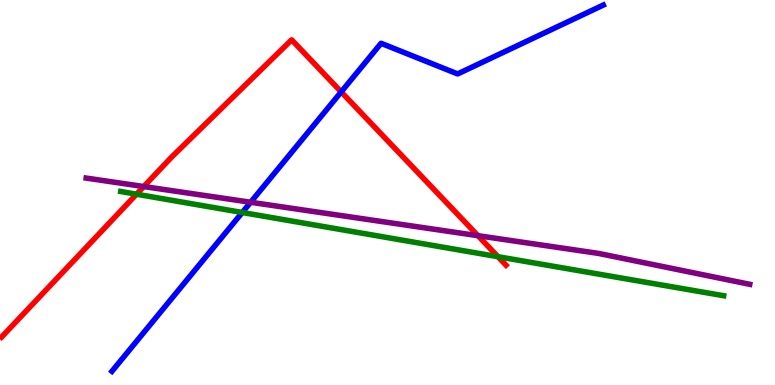[{'lines': ['blue', 'red'], 'intersections': [{'x': 4.4, 'y': 7.61}]}, {'lines': ['green', 'red'], 'intersections': [{'x': 1.76, 'y': 4.96}, {'x': 6.43, 'y': 3.33}]}, {'lines': ['purple', 'red'], 'intersections': [{'x': 1.85, 'y': 5.15}, {'x': 6.17, 'y': 3.88}]}, {'lines': ['blue', 'green'], 'intersections': [{'x': 3.13, 'y': 4.48}]}, {'lines': ['blue', 'purple'], 'intersections': [{'x': 3.23, 'y': 4.75}]}, {'lines': ['green', 'purple'], 'intersections': []}]